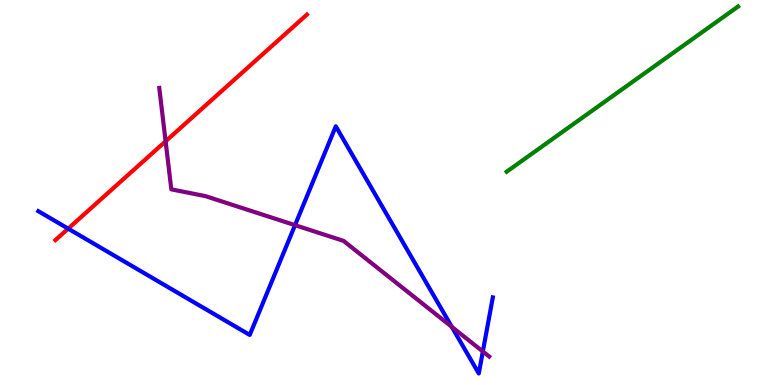[{'lines': ['blue', 'red'], 'intersections': [{'x': 0.88, 'y': 4.06}]}, {'lines': ['green', 'red'], 'intersections': []}, {'lines': ['purple', 'red'], 'intersections': [{'x': 2.14, 'y': 6.33}]}, {'lines': ['blue', 'green'], 'intersections': []}, {'lines': ['blue', 'purple'], 'intersections': [{'x': 3.81, 'y': 4.15}, {'x': 5.83, 'y': 1.51}, {'x': 6.23, 'y': 0.87}]}, {'lines': ['green', 'purple'], 'intersections': []}]